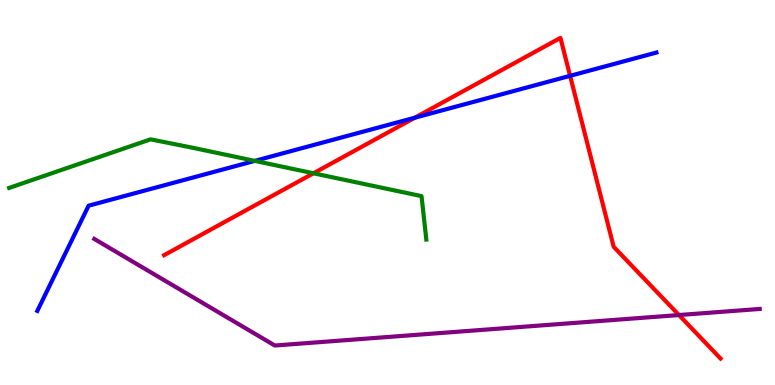[{'lines': ['blue', 'red'], 'intersections': [{'x': 5.35, 'y': 6.94}, {'x': 7.36, 'y': 8.03}]}, {'lines': ['green', 'red'], 'intersections': [{'x': 4.04, 'y': 5.5}]}, {'lines': ['purple', 'red'], 'intersections': [{'x': 8.76, 'y': 1.82}]}, {'lines': ['blue', 'green'], 'intersections': [{'x': 3.29, 'y': 5.82}]}, {'lines': ['blue', 'purple'], 'intersections': []}, {'lines': ['green', 'purple'], 'intersections': []}]